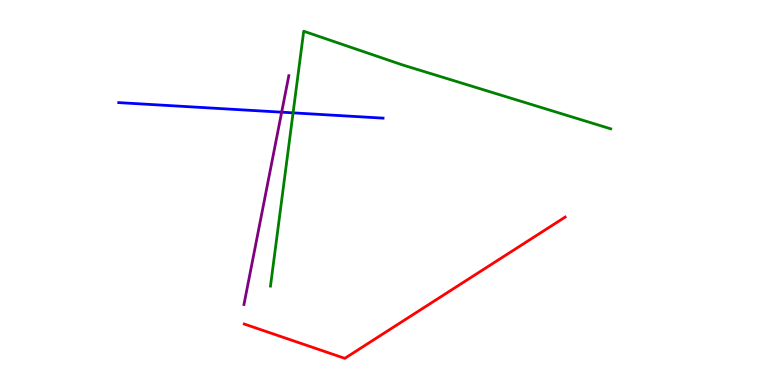[{'lines': ['blue', 'red'], 'intersections': []}, {'lines': ['green', 'red'], 'intersections': []}, {'lines': ['purple', 'red'], 'intersections': []}, {'lines': ['blue', 'green'], 'intersections': [{'x': 3.78, 'y': 7.07}]}, {'lines': ['blue', 'purple'], 'intersections': [{'x': 3.63, 'y': 7.09}]}, {'lines': ['green', 'purple'], 'intersections': []}]